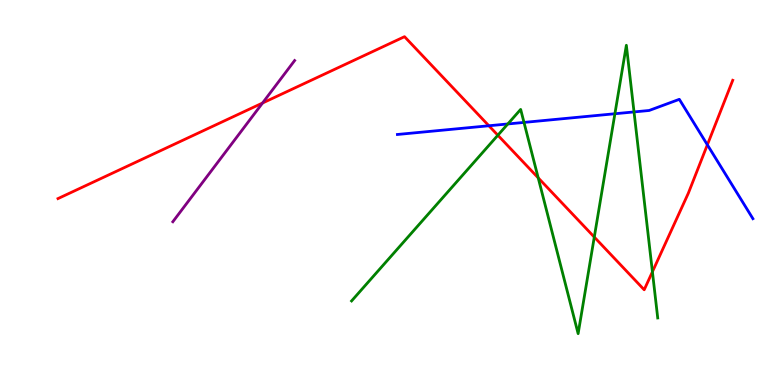[{'lines': ['blue', 'red'], 'intersections': [{'x': 6.31, 'y': 6.73}, {'x': 9.13, 'y': 6.24}]}, {'lines': ['green', 'red'], 'intersections': [{'x': 6.42, 'y': 6.49}, {'x': 6.94, 'y': 5.38}, {'x': 7.67, 'y': 3.84}, {'x': 8.42, 'y': 2.94}]}, {'lines': ['purple', 'red'], 'intersections': [{'x': 3.39, 'y': 7.32}]}, {'lines': ['blue', 'green'], 'intersections': [{'x': 6.55, 'y': 6.78}, {'x': 6.76, 'y': 6.82}, {'x': 7.93, 'y': 7.05}, {'x': 8.18, 'y': 7.09}]}, {'lines': ['blue', 'purple'], 'intersections': []}, {'lines': ['green', 'purple'], 'intersections': []}]